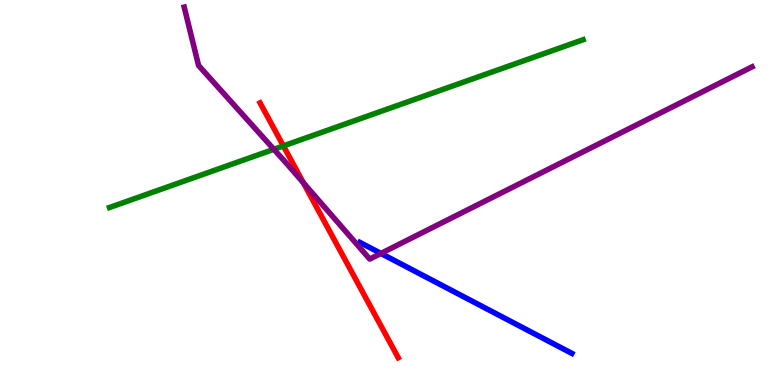[{'lines': ['blue', 'red'], 'intersections': []}, {'lines': ['green', 'red'], 'intersections': [{'x': 3.66, 'y': 6.21}]}, {'lines': ['purple', 'red'], 'intersections': [{'x': 3.91, 'y': 5.25}]}, {'lines': ['blue', 'green'], 'intersections': []}, {'lines': ['blue', 'purple'], 'intersections': [{'x': 4.92, 'y': 3.42}]}, {'lines': ['green', 'purple'], 'intersections': [{'x': 3.53, 'y': 6.12}]}]